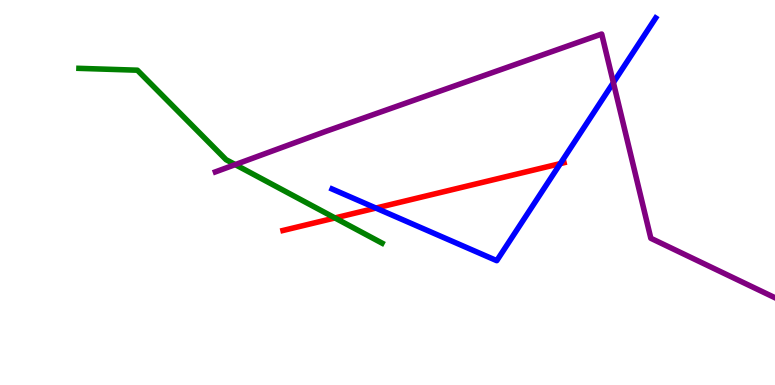[{'lines': ['blue', 'red'], 'intersections': [{'x': 4.85, 'y': 4.6}, {'x': 7.23, 'y': 5.75}]}, {'lines': ['green', 'red'], 'intersections': [{'x': 4.32, 'y': 4.34}]}, {'lines': ['purple', 'red'], 'intersections': []}, {'lines': ['blue', 'green'], 'intersections': []}, {'lines': ['blue', 'purple'], 'intersections': [{'x': 7.91, 'y': 7.85}]}, {'lines': ['green', 'purple'], 'intersections': [{'x': 3.04, 'y': 5.72}]}]